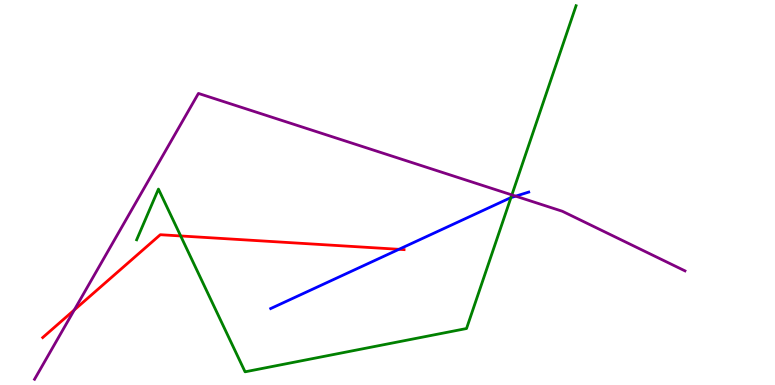[{'lines': ['blue', 'red'], 'intersections': [{'x': 5.15, 'y': 3.52}]}, {'lines': ['green', 'red'], 'intersections': [{'x': 2.33, 'y': 3.87}]}, {'lines': ['purple', 'red'], 'intersections': [{'x': 0.959, 'y': 1.95}]}, {'lines': ['blue', 'green'], 'intersections': [{'x': 6.59, 'y': 4.87}]}, {'lines': ['blue', 'purple'], 'intersections': [{'x': 6.65, 'y': 4.91}]}, {'lines': ['green', 'purple'], 'intersections': [{'x': 6.6, 'y': 4.94}]}]